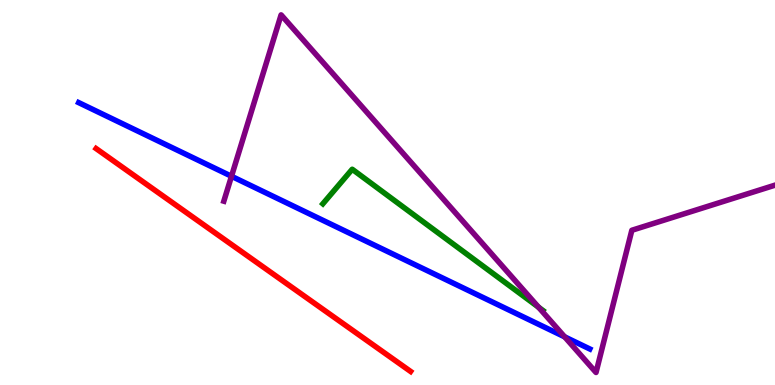[{'lines': ['blue', 'red'], 'intersections': []}, {'lines': ['green', 'red'], 'intersections': []}, {'lines': ['purple', 'red'], 'intersections': []}, {'lines': ['blue', 'green'], 'intersections': []}, {'lines': ['blue', 'purple'], 'intersections': [{'x': 2.99, 'y': 5.42}, {'x': 7.29, 'y': 1.25}]}, {'lines': ['green', 'purple'], 'intersections': [{'x': 6.95, 'y': 2.02}]}]